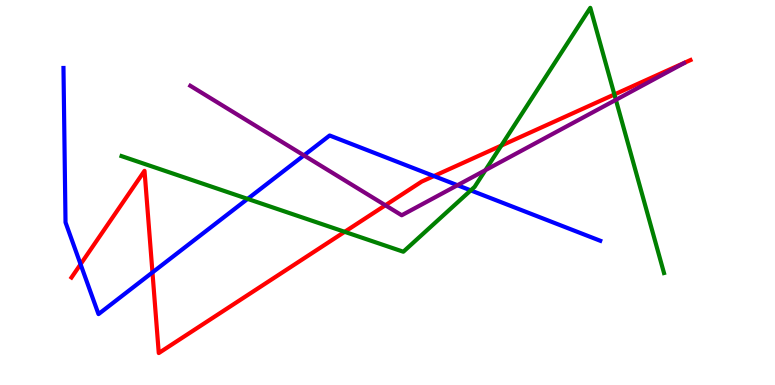[{'lines': ['blue', 'red'], 'intersections': [{'x': 1.04, 'y': 3.14}, {'x': 1.97, 'y': 2.92}, {'x': 5.6, 'y': 5.43}]}, {'lines': ['green', 'red'], 'intersections': [{'x': 4.45, 'y': 3.98}, {'x': 6.47, 'y': 6.22}, {'x': 7.93, 'y': 7.55}]}, {'lines': ['purple', 'red'], 'intersections': [{'x': 4.97, 'y': 4.67}]}, {'lines': ['blue', 'green'], 'intersections': [{'x': 3.19, 'y': 4.83}, {'x': 6.07, 'y': 5.06}]}, {'lines': ['blue', 'purple'], 'intersections': [{'x': 3.92, 'y': 5.96}, {'x': 5.9, 'y': 5.19}]}, {'lines': ['green', 'purple'], 'intersections': [{'x': 6.26, 'y': 5.58}, {'x': 7.95, 'y': 7.41}]}]